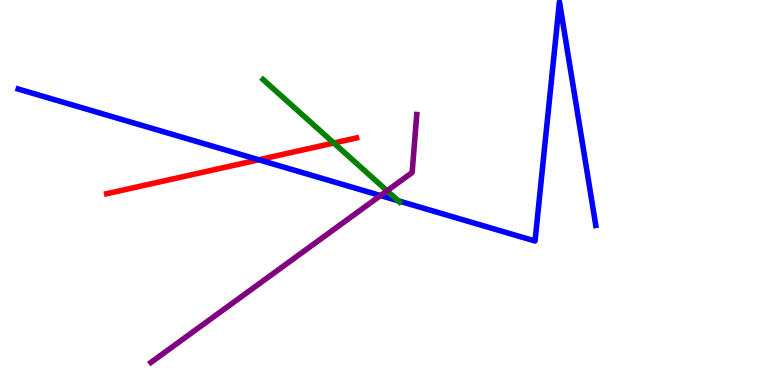[{'lines': ['blue', 'red'], 'intersections': [{'x': 3.34, 'y': 5.85}]}, {'lines': ['green', 'red'], 'intersections': [{'x': 4.31, 'y': 6.29}]}, {'lines': ['purple', 'red'], 'intersections': []}, {'lines': ['blue', 'green'], 'intersections': [{'x': 5.14, 'y': 4.79}]}, {'lines': ['blue', 'purple'], 'intersections': [{'x': 4.91, 'y': 4.92}]}, {'lines': ['green', 'purple'], 'intersections': [{'x': 4.99, 'y': 5.04}]}]